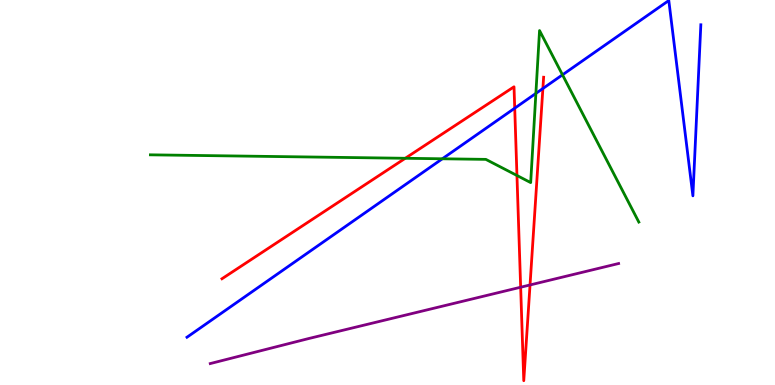[{'lines': ['blue', 'red'], 'intersections': [{'x': 6.64, 'y': 7.19}, {'x': 7.0, 'y': 7.7}]}, {'lines': ['green', 'red'], 'intersections': [{'x': 5.23, 'y': 5.89}, {'x': 6.67, 'y': 5.44}]}, {'lines': ['purple', 'red'], 'intersections': [{'x': 6.72, 'y': 2.54}, {'x': 6.84, 'y': 2.6}]}, {'lines': ['blue', 'green'], 'intersections': [{'x': 5.71, 'y': 5.88}, {'x': 6.91, 'y': 7.57}, {'x': 7.26, 'y': 8.06}]}, {'lines': ['blue', 'purple'], 'intersections': []}, {'lines': ['green', 'purple'], 'intersections': []}]